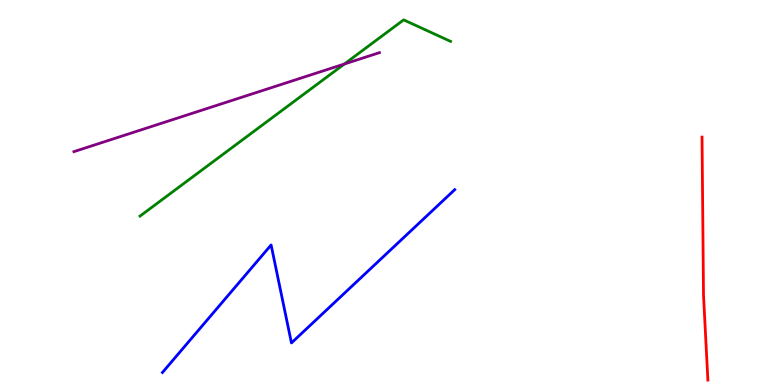[{'lines': ['blue', 'red'], 'intersections': []}, {'lines': ['green', 'red'], 'intersections': []}, {'lines': ['purple', 'red'], 'intersections': []}, {'lines': ['blue', 'green'], 'intersections': []}, {'lines': ['blue', 'purple'], 'intersections': []}, {'lines': ['green', 'purple'], 'intersections': [{'x': 4.44, 'y': 8.34}]}]